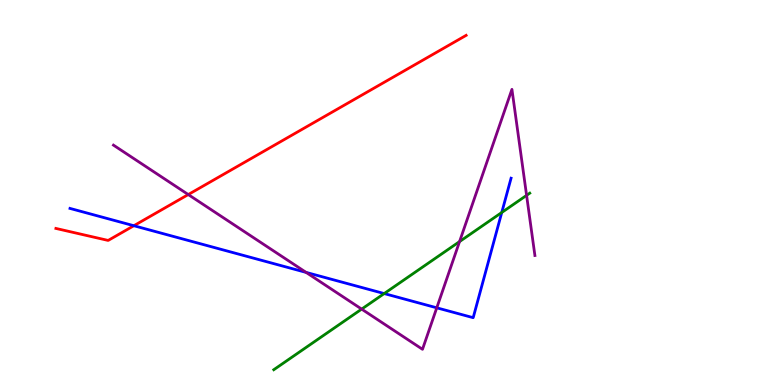[{'lines': ['blue', 'red'], 'intersections': [{'x': 1.73, 'y': 4.14}]}, {'lines': ['green', 'red'], 'intersections': []}, {'lines': ['purple', 'red'], 'intersections': [{'x': 2.43, 'y': 4.95}]}, {'lines': ['blue', 'green'], 'intersections': [{'x': 4.96, 'y': 2.37}, {'x': 6.47, 'y': 4.48}]}, {'lines': ['blue', 'purple'], 'intersections': [{'x': 3.95, 'y': 2.92}, {'x': 5.64, 'y': 2.0}]}, {'lines': ['green', 'purple'], 'intersections': [{'x': 4.67, 'y': 1.97}, {'x': 5.93, 'y': 3.72}, {'x': 6.79, 'y': 4.93}]}]